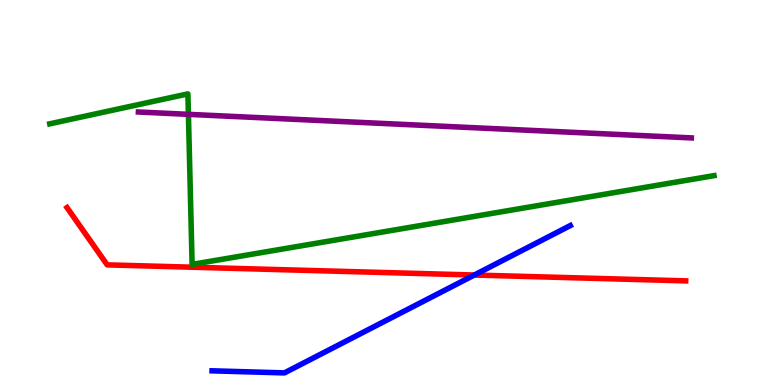[{'lines': ['blue', 'red'], 'intersections': [{'x': 6.12, 'y': 2.86}]}, {'lines': ['green', 'red'], 'intersections': []}, {'lines': ['purple', 'red'], 'intersections': []}, {'lines': ['blue', 'green'], 'intersections': []}, {'lines': ['blue', 'purple'], 'intersections': []}, {'lines': ['green', 'purple'], 'intersections': [{'x': 2.43, 'y': 7.03}]}]